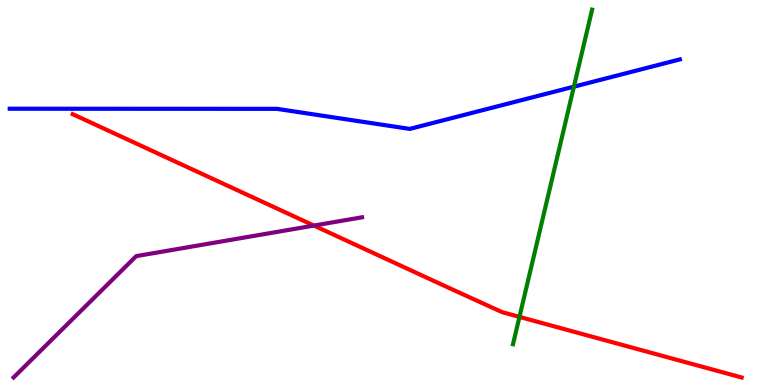[{'lines': ['blue', 'red'], 'intersections': []}, {'lines': ['green', 'red'], 'intersections': [{'x': 6.7, 'y': 1.77}]}, {'lines': ['purple', 'red'], 'intersections': [{'x': 4.05, 'y': 4.14}]}, {'lines': ['blue', 'green'], 'intersections': [{'x': 7.41, 'y': 7.75}]}, {'lines': ['blue', 'purple'], 'intersections': []}, {'lines': ['green', 'purple'], 'intersections': []}]